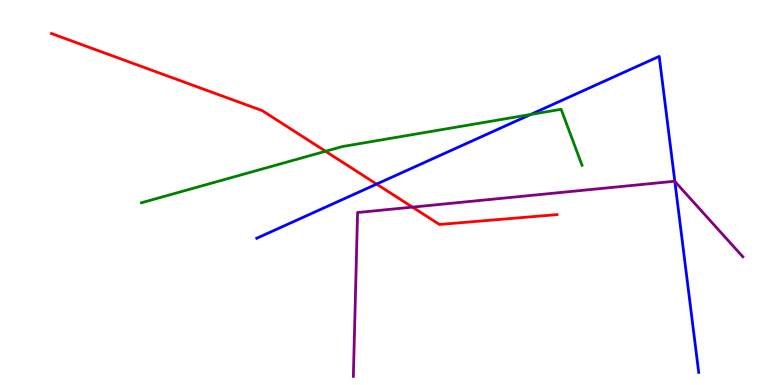[{'lines': ['blue', 'red'], 'intersections': [{'x': 4.86, 'y': 5.22}]}, {'lines': ['green', 'red'], 'intersections': [{'x': 4.2, 'y': 6.07}]}, {'lines': ['purple', 'red'], 'intersections': [{'x': 5.32, 'y': 4.62}]}, {'lines': ['blue', 'green'], 'intersections': [{'x': 6.85, 'y': 7.03}]}, {'lines': ['blue', 'purple'], 'intersections': [{'x': 8.71, 'y': 5.29}]}, {'lines': ['green', 'purple'], 'intersections': []}]